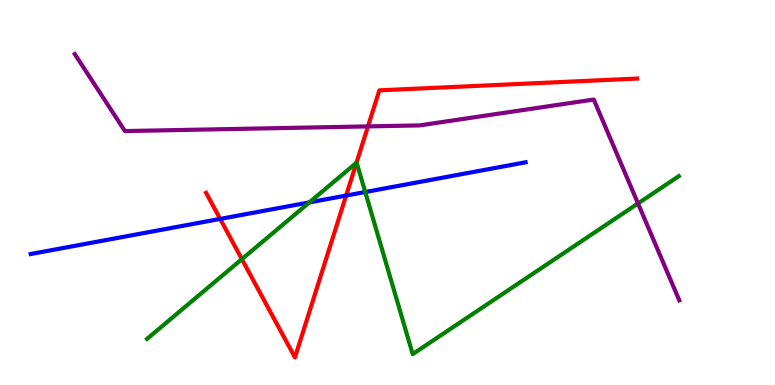[{'lines': ['blue', 'red'], 'intersections': [{'x': 2.84, 'y': 4.31}, {'x': 4.47, 'y': 4.92}]}, {'lines': ['green', 'red'], 'intersections': [{'x': 3.12, 'y': 3.27}, {'x': 4.6, 'y': 5.77}]}, {'lines': ['purple', 'red'], 'intersections': [{'x': 4.75, 'y': 6.72}]}, {'lines': ['blue', 'green'], 'intersections': [{'x': 3.99, 'y': 4.74}, {'x': 4.71, 'y': 5.01}]}, {'lines': ['blue', 'purple'], 'intersections': []}, {'lines': ['green', 'purple'], 'intersections': [{'x': 8.23, 'y': 4.72}]}]